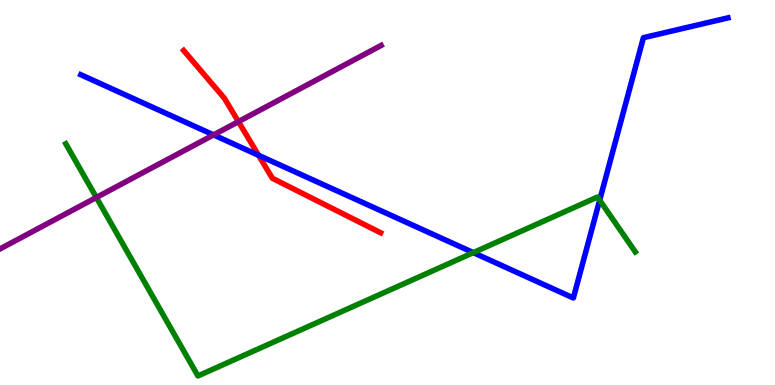[{'lines': ['blue', 'red'], 'intersections': [{'x': 3.34, 'y': 5.97}]}, {'lines': ['green', 'red'], 'intersections': []}, {'lines': ['purple', 'red'], 'intersections': [{'x': 3.08, 'y': 6.84}]}, {'lines': ['blue', 'green'], 'intersections': [{'x': 6.11, 'y': 3.44}, {'x': 7.74, 'y': 4.8}]}, {'lines': ['blue', 'purple'], 'intersections': [{'x': 2.76, 'y': 6.5}]}, {'lines': ['green', 'purple'], 'intersections': [{'x': 1.24, 'y': 4.87}]}]